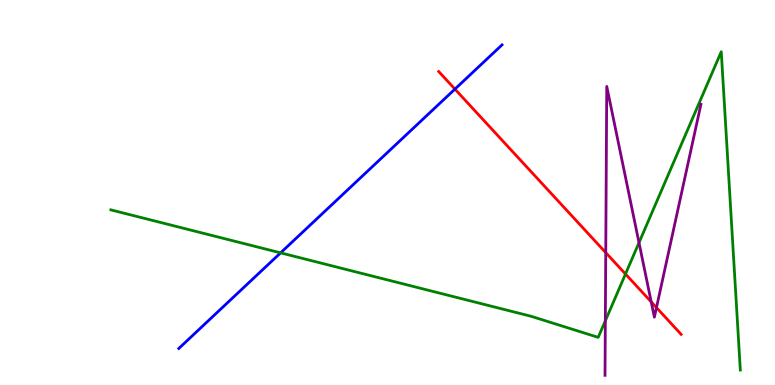[{'lines': ['blue', 'red'], 'intersections': [{'x': 5.87, 'y': 7.69}]}, {'lines': ['green', 'red'], 'intersections': [{'x': 8.07, 'y': 2.88}]}, {'lines': ['purple', 'red'], 'intersections': [{'x': 7.82, 'y': 3.44}, {'x': 8.4, 'y': 2.16}, {'x': 8.47, 'y': 2.01}]}, {'lines': ['blue', 'green'], 'intersections': [{'x': 3.62, 'y': 3.43}]}, {'lines': ['blue', 'purple'], 'intersections': []}, {'lines': ['green', 'purple'], 'intersections': [{'x': 7.81, 'y': 1.67}, {'x': 8.25, 'y': 3.7}]}]